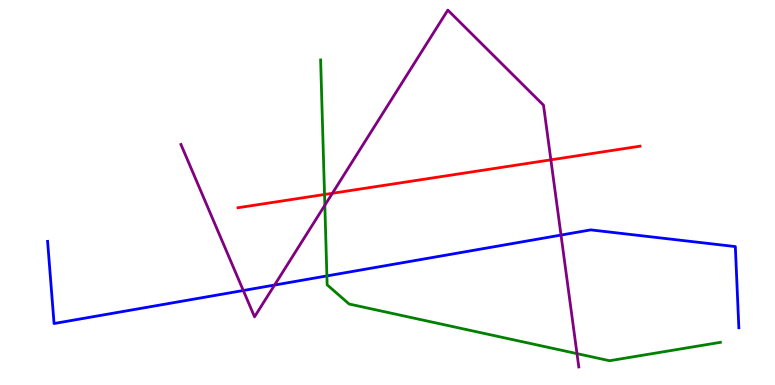[{'lines': ['blue', 'red'], 'intersections': []}, {'lines': ['green', 'red'], 'intersections': [{'x': 4.19, 'y': 4.95}]}, {'lines': ['purple', 'red'], 'intersections': [{'x': 4.29, 'y': 4.98}, {'x': 7.11, 'y': 5.85}]}, {'lines': ['blue', 'green'], 'intersections': [{'x': 4.22, 'y': 2.83}]}, {'lines': ['blue', 'purple'], 'intersections': [{'x': 3.14, 'y': 2.45}, {'x': 3.54, 'y': 2.6}, {'x': 7.24, 'y': 3.89}]}, {'lines': ['green', 'purple'], 'intersections': [{'x': 4.19, 'y': 4.67}, {'x': 7.45, 'y': 0.815}]}]